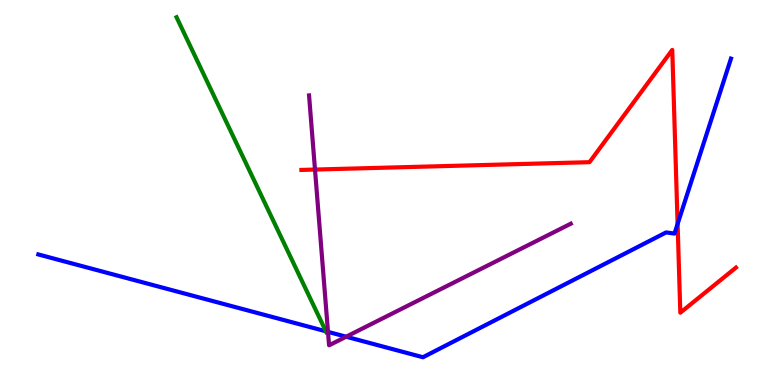[{'lines': ['blue', 'red'], 'intersections': [{'x': 8.74, 'y': 4.18}]}, {'lines': ['green', 'red'], 'intersections': []}, {'lines': ['purple', 'red'], 'intersections': [{'x': 4.06, 'y': 5.6}]}, {'lines': ['blue', 'green'], 'intersections': [{'x': 4.2, 'y': 1.39}]}, {'lines': ['blue', 'purple'], 'intersections': [{'x': 4.23, 'y': 1.38}, {'x': 4.47, 'y': 1.25}]}, {'lines': ['green', 'purple'], 'intersections': []}]